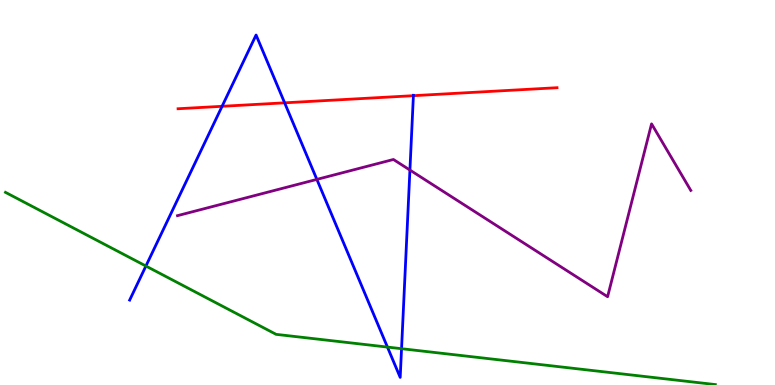[{'lines': ['blue', 'red'], 'intersections': [{'x': 2.87, 'y': 7.24}, {'x': 3.67, 'y': 7.33}, {'x': 5.33, 'y': 7.51}]}, {'lines': ['green', 'red'], 'intersections': []}, {'lines': ['purple', 'red'], 'intersections': []}, {'lines': ['blue', 'green'], 'intersections': [{'x': 1.88, 'y': 3.09}, {'x': 5.0, 'y': 0.985}, {'x': 5.18, 'y': 0.943}]}, {'lines': ['blue', 'purple'], 'intersections': [{'x': 4.09, 'y': 5.34}, {'x': 5.29, 'y': 5.58}]}, {'lines': ['green', 'purple'], 'intersections': []}]